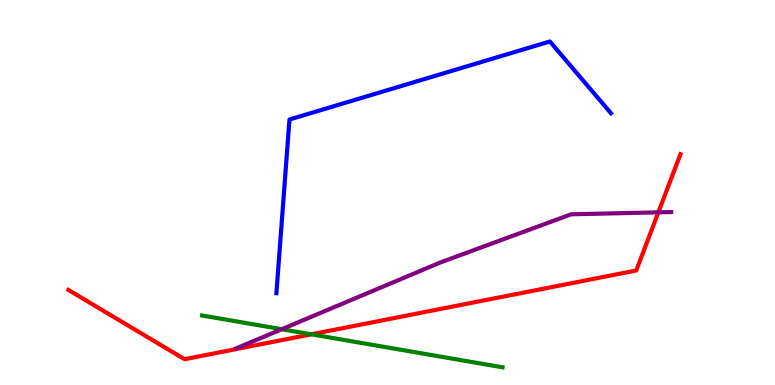[{'lines': ['blue', 'red'], 'intersections': []}, {'lines': ['green', 'red'], 'intersections': [{'x': 4.02, 'y': 1.32}]}, {'lines': ['purple', 'red'], 'intersections': [{'x': 8.49, 'y': 4.48}]}, {'lines': ['blue', 'green'], 'intersections': []}, {'lines': ['blue', 'purple'], 'intersections': []}, {'lines': ['green', 'purple'], 'intersections': [{'x': 3.64, 'y': 1.45}]}]